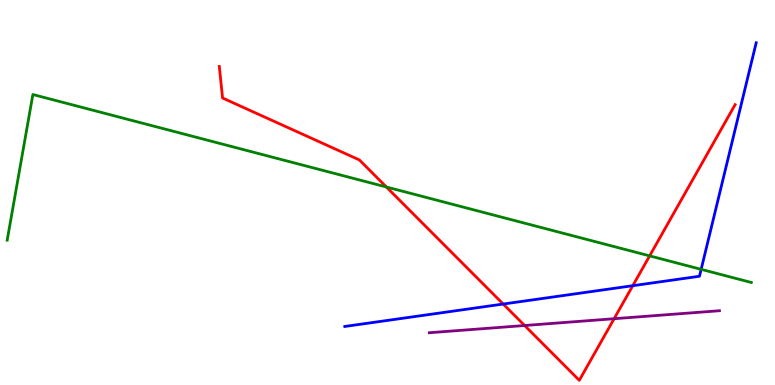[{'lines': ['blue', 'red'], 'intersections': [{'x': 6.49, 'y': 2.1}, {'x': 8.16, 'y': 2.58}]}, {'lines': ['green', 'red'], 'intersections': [{'x': 4.99, 'y': 5.14}, {'x': 8.38, 'y': 3.35}]}, {'lines': ['purple', 'red'], 'intersections': [{'x': 6.77, 'y': 1.55}, {'x': 7.92, 'y': 1.72}]}, {'lines': ['blue', 'green'], 'intersections': [{'x': 9.05, 'y': 3.0}]}, {'lines': ['blue', 'purple'], 'intersections': []}, {'lines': ['green', 'purple'], 'intersections': []}]